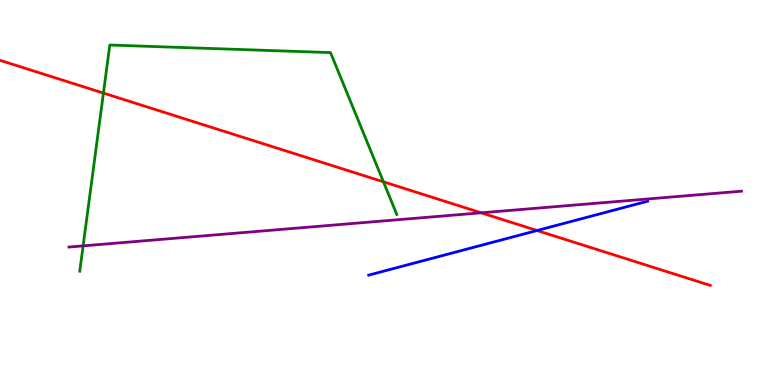[{'lines': ['blue', 'red'], 'intersections': [{'x': 6.93, 'y': 4.01}]}, {'lines': ['green', 'red'], 'intersections': [{'x': 1.33, 'y': 7.58}, {'x': 4.95, 'y': 5.28}]}, {'lines': ['purple', 'red'], 'intersections': [{'x': 6.21, 'y': 4.47}]}, {'lines': ['blue', 'green'], 'intersections': []}, {'lines': ['blue', 'purple'], 'intersections': []}, {'lines': ['green', 'purple'], 'intersections': [{'x': 1.07, 'y': 3.61}]}]